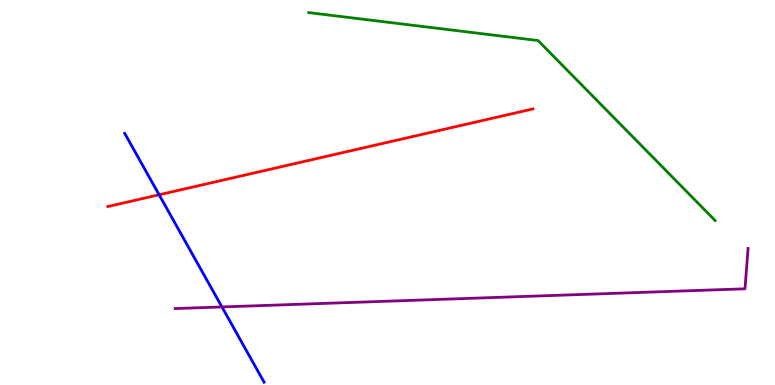[{'lines': ['blue', 'red'], 'intersections': [{'x': 2.05, 'y': 4.94}]}, {'lines': ['green', 'red'], 'intersections': []}, {'lines': ['purple', 'red'], 'intersections': []}, {'lines': ['blue', 'green'], 'intersections': []}, {'lines': ['blue', 'purple'], 'intersections': [{'x': 2.86, 'y': 2.03}]}, {'lines': ['green', 'purple'], 'intersections': []}]